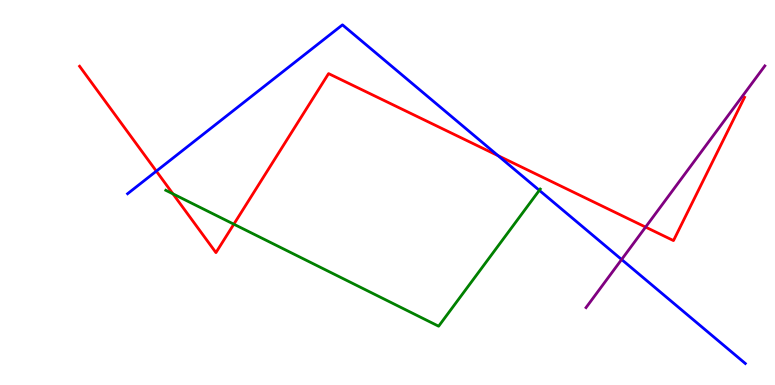[{'lines': ['blue', 'red'], 'intersections': [{'x': 2.02, 'y': 5.55}, {'x': 6.43, 'y': 5.96}]}, {'lines': ['green', 'red'], 'intersections': [{'x': 2.23, 'y': 4.96}, {'x': 3.02, 'y': 4.18}]}, {'lines': ['purple', 'red'], 'intersections': [{'x': 8.33, 'y': 4.1}]}, {'lines': ['blue', 'green'], 'intersections': [{'x': 6.96, 'y': 5.06}]}, {'lines': ['blue', 'purple'], 'intersections': [{'x': 8.02, 'y': 3.26}]}, {'lines': ['green', 'purple'], 'intersections': []}]